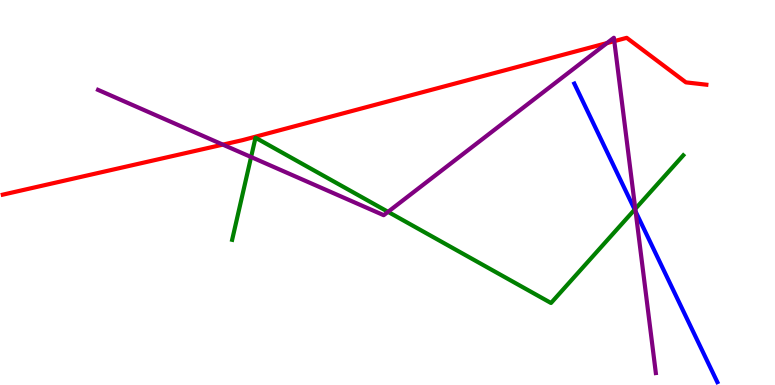[{'lines': ['blue', 'red'], 'intersections': []}, {'lines': ['green', 'red'], 'intersections': []}, {'lines': ['purple', 'red'], 'intersections': [{'x': 2.88, 'y': 6.24}, {'x': 7.83, 'y': 8.88}, {'x': 7.93, 'y': 8.93}]}, {'lines': ['blue', 'green'], 'intersections': [{'x': 8.19, 'y': 4.56}]}, {'lines': ['blue', 'purple'], 'intersections': [{'x': 8.2, 'y': 4.51}]}, {'lines': ['green', 'purple'], 'intersections': [{'x': 3.24, 'y': 5.92}, {'x': 5.01, 'y': 4.5}, {'x': 8.2, 'y': 4.57}]}]